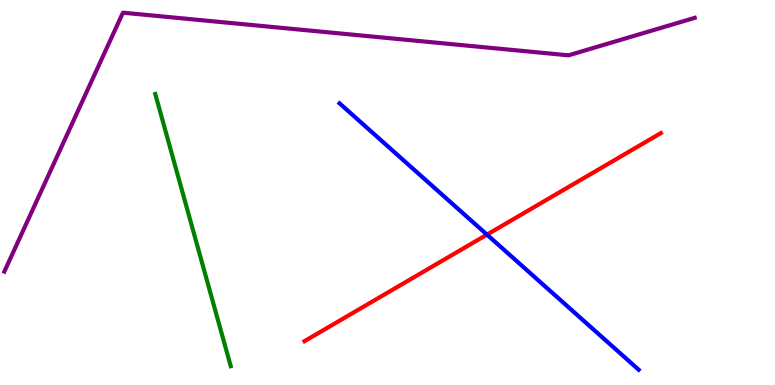[{'lines': ['blue', 'red'], 'intersections': [{'x': 6.28, 'y': 3.91}]}, {'lines': ['green', 'red'], 'intersections': []}, {'lines': ['purple', 'red'], 'intersections': []}, {'lines': ['blue', 'green'], 'intersections': []}, {'lines': ['blue', 'purple'], 'intersections': []}, {'lines': ['green', 'purple'], 'intersections': []}]